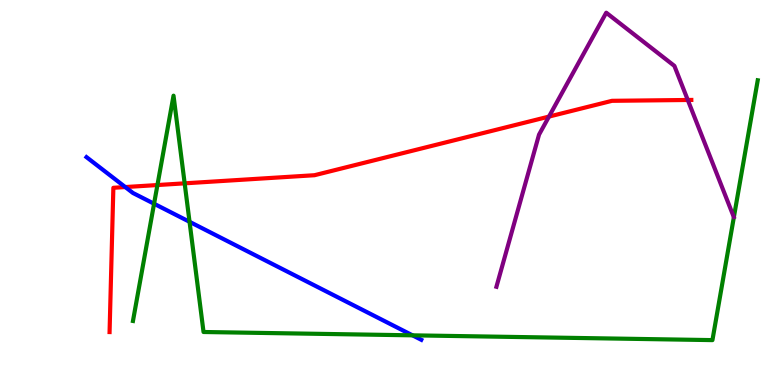[{'lines': ['blue', 'red'], 'intersections': [{'x': 1.62, 'y': 5.14}]}, {'lines': ['green', 'red'], 'intersections': [{'x': 2.03, 'y': 5.19}, {'x': 2.38, 'y': 5.24}]}, {'lines': ['purple', 'red'], 'intersections': [{'x': 7.08, 'y': 6.97}, {'x': 8.87, 'y': 7.4}]}, {'lines': ['blue', 'green'], 'intersections': [{'x': 1.99, 'y': 4.71}, {'x': 2.45, 'y': 4.24}, {'x': 5.32, 'y': 1.29}]}, {'lines': ['blue', 'purple'], 'intersections': []}, {'lines': ['green', 'purple'], 'intersections': []}]